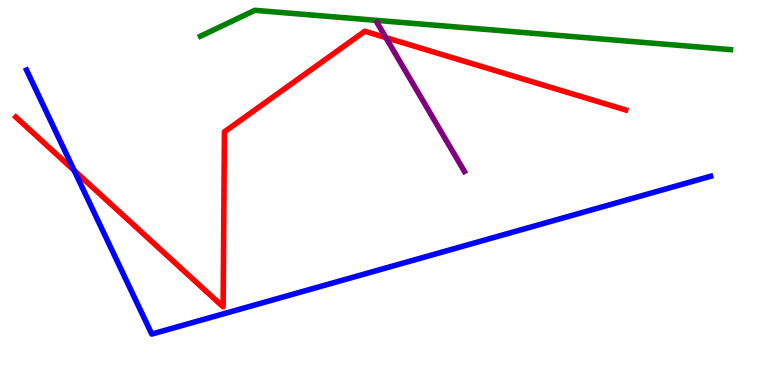[{'lines': ['blue', 'red'], 'intersections': [{'x': 0.957, 'y': 5.57}]}, {'lines': ['green', 'red'], 'intersections': []}, {'lines': ['purple', 'red'], 'intersections': [{'x': 4.98, 'y': 9.02}]}, {'lines': ['blue', 'green'], 'intersections': []}, {'lines': ['blue', 'purple'], 'intersections': []}, {'lines': ['green', 'purple'], 'intersections': []}]